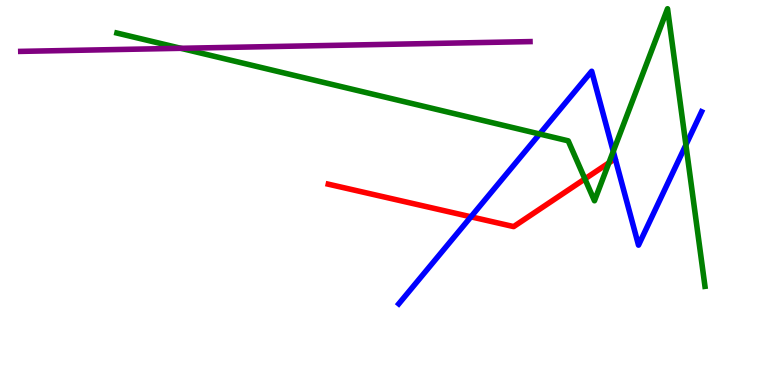[{'lines': ['blue', 'red'], 'intersections': [{'x': 6.08, 'y': 4.37}]}, {'lines': ['green', 'red'], 'intersections': [{'x': 7.55, 'y': 5.35}, {'x': 7.86, 'y': 5.77}]}, {'lines': ['purple', 'red'], 'intersections': []}, {'lines': ['blue', 'green'], 'intersections': [{'x': 6.96, 'y': 6.52}, {'x': 7.91, 'y': 6.07}, {'x': 8.85, 'y': 6.24}]}, {'lines': ['blue', 'purple'], 'intersections': []}, {'lines': ['green', 'purple'], 'intersections': [{'x': 2.33, 'y': 8.75}]}]